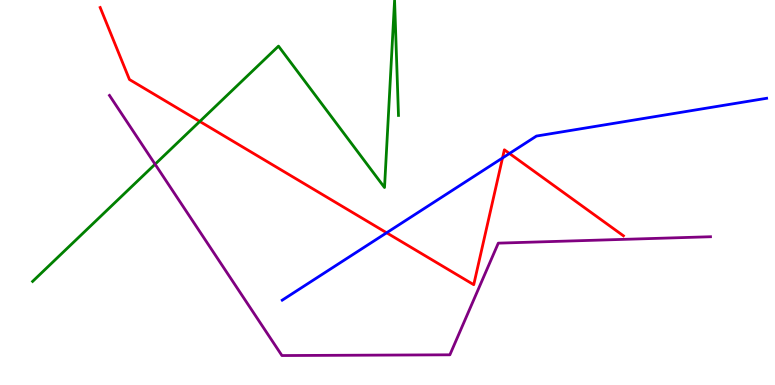[{'lines': ['blue', 'red'], 'intersections': [{'x': 4.99, 'y': 3.95}, {'x': 6.48, 'y': 5.9}, {'x': 6.57, 'y': 6.01}]}, {'lines': ['green', 'red'], 'intersections': [{'x': 2.58, 'y': 6.85}]}, {'lines': ['purple', 'red'], 'intersections': []}, {'lines': ['blue', 'green'], 'intersections': []}, {'lines': ['blue', 'purple'], 'intersections': []}, {'lines': ['green', 'purple'], 'intersections': [{'x': 2.0, 'y': 5.73}]}]